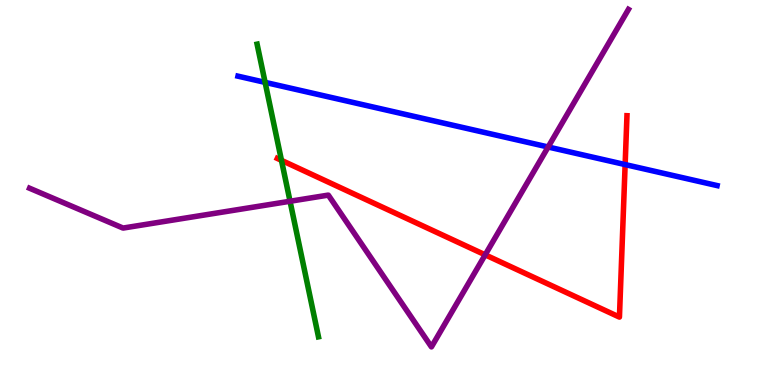[{'lines': ['blue', 'red'], 'intersections': [{'x': 8.07, 'y': 5.73}]}, {'lines': ['green', 'red'], 'intersections': [{'x': 3.63, 'y': 5.84}]}, {'lines': ['purple', 'red'], 'intersections': [{'x': 6.26, 'y': 3.38}]}, {'lines': ['blue', 'green'], 'intersections': [{'x': 3.42, 'y': 7.86}]}, {'lines': ['blue', 'purple'], 'intersections': [{'x': 7.07, 'y': 6.18}]}, {'lines': ['green', 'purple'], 'intersections': [{'x': 3.74, 'y': 4.77}]}]